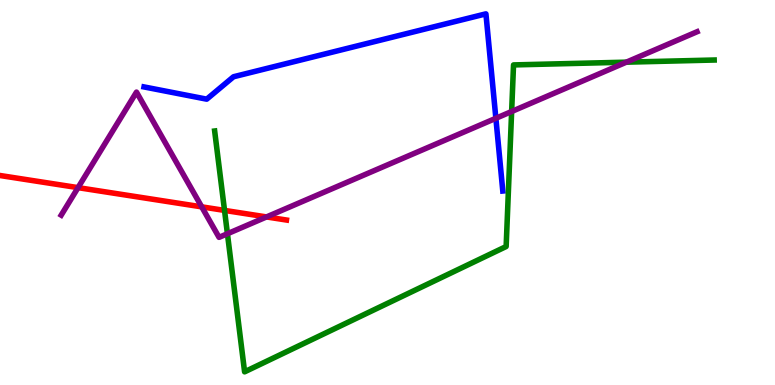[{'lines': ['blue', 'red'], 'intersections': []}, {'lines': ['green', 'red'], 'intersections': [{'x': 2.9, 'y': 4.54}]}, {'lines': ['purple', 'red'], 'intersections': [{'x': 1.01, 'y': 5.13}, {'x': 2.6, 'y': 4.63}, {'x': 3.44, 'y': 4.37}]}, {'lines': ['blue', 'green'], 'intersections': []}, {'lines': ['blue', 'purple'], 'intersections': [{'x': 6.4, 'y': 6.93}]}, {'lines': ['green', 'purple'], 'intersections': [{'x': 2.93, 'y': 3.93}, {'x': 6.6, 'y': 7.1}, {'x': 8.08, 'y': 8.39}]}]